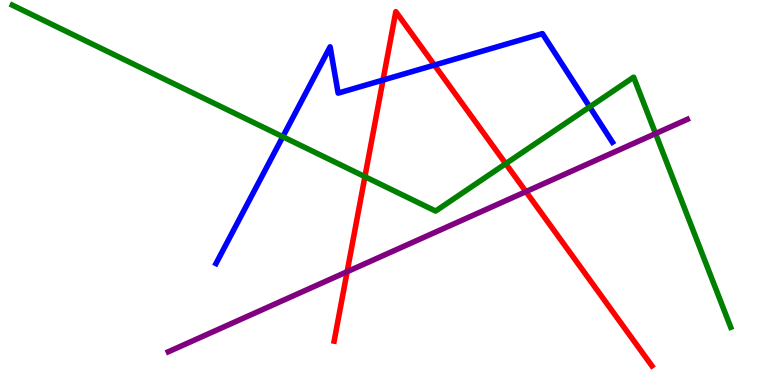[{'lines': ['blue', 'red'], 'intersections': [{'x': 4.94, 'y': 7.92}, {'x': 5.61, 'y': 8.31}]}, {'lines': ['green', 'red'], 'intersections': [{'x': 4.71, 'y': 5.41}, {'x': 6.53, 'y': 5.75}]}, {'lines': ['purple', 'red'], 'intersections': [{'x': 4.48, 'y': 2.94}, {'x': 6.79, 'y': 5.02}]}, {'lines': ['blue', 'green'], 'intersections': [{'x': 3.65, 'y': 6.45}, {'x': 7.61, 'y': 7.22}]}, {'lines': ['blue', 'purple'], 'intersections': []}, {'lines': ['green', 'purple'], 'intersections': [{'x': 8.46, 'y': 6.53}]}]